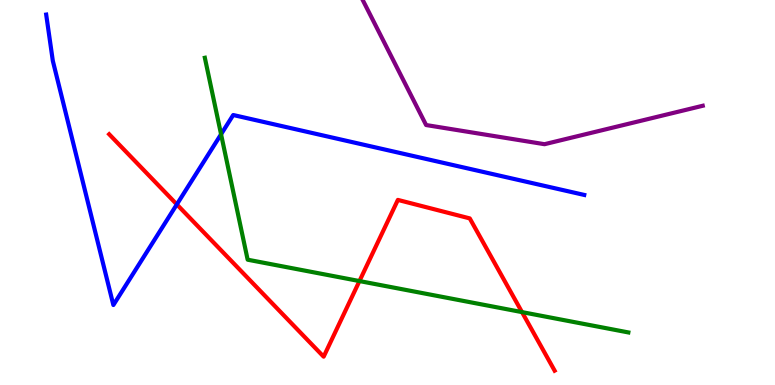[{'lines': ['blue', 'red'], 'intersections': [{'x': 2.28, 'y': 4.69}]}, {'lines': ['green', 'red'], 'intersections': [{'x': 4.64, 'y': 2.7}, {'x': 6.74, 'y': 1.89}]}, {'lines': ['purple', 'red'], 'intersections': []}, {'lines': ['blue', 'green'], 'intersections': [{'x': 2.85, 'y': 6.51}]}, {'lines': ['blue', 'purple'], 'intersections': []}, {'lines': ['green', 'purple'], 'intersections': []}]